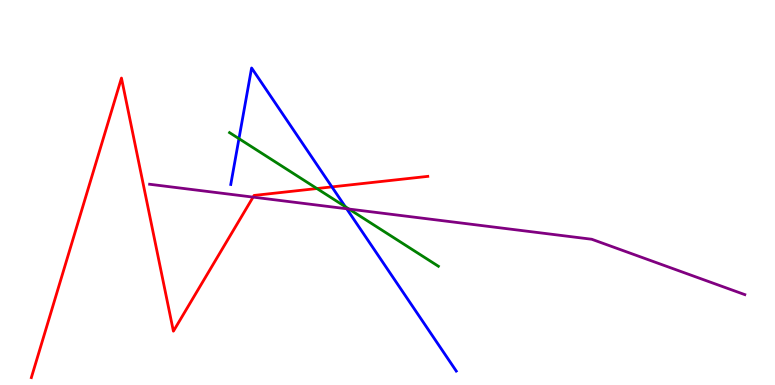[{'lines': ['blue', 'red'], 'intersections': [{'x': 4.28, 'y': 5.15}]}, {'lines': ['green', 'red'], 'intersections': [{'x': 4.09, 'y': 5.1}]}, {'lines': ['purple', 'red'], 'intersections': [{'x': 3.27, 'y': 4.88}]}, {'lines': ['blue', 'green'], 'intersections': [{'x': 3.08, 'y': 6.4}, {'x': 4.45, 'y': 4.63}]}, {'lines': ['blue', 'purple'], 'intersections': [{'x': 4.47, 'y': 4.58}]}, {'lines': ['green', 'purple'], 'intersections': [{'x': 4.5, 'y': 4.57}]}]